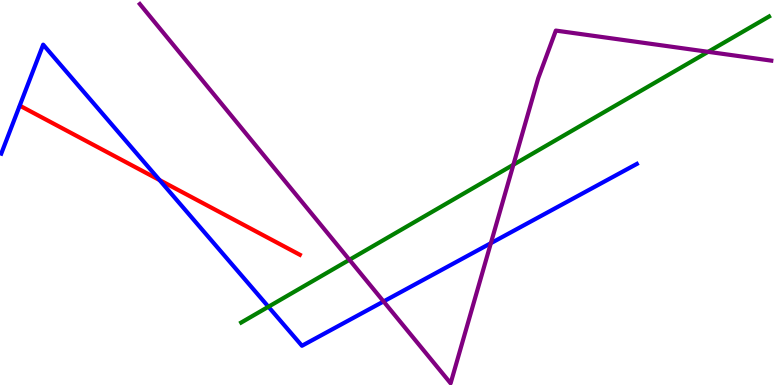[{'lines': ['blue', 'red'], 'intersections': [{'x': 2.06, 'y': 5.32}]}, {'lines': ['green', 'red'], 'intersections': []}, {'lines': ['purple', 'red'], 'intersections': []}, {'lines': ['blue', 'green'], 'intersections': [{'x': 3.46, 'y': 2.03}]}, {'lines': ['blue', 'purple'], 'intersections': [{'x': 4.95, 'y': 2.17}, {'x': 6.33, 'y': 3.68}]}, {'lines': ['green', 'purple'], 'intersections': [{'x': 4.51, 'y': 3.25}, {'x': 6.62, 'y': 5.72}, {'x': 9.14, 'y': 8.65}]}]